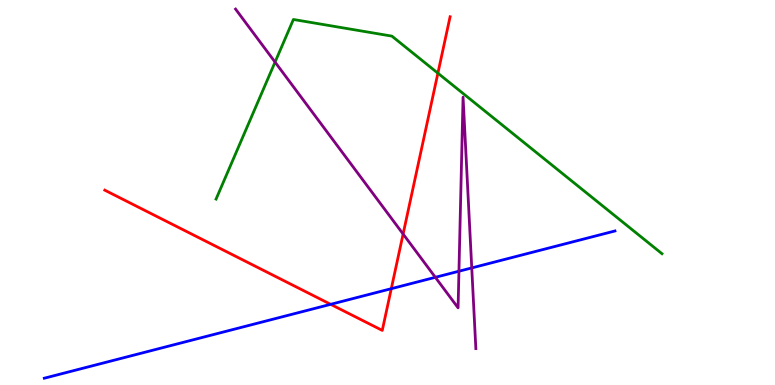[{'lines': ['blue', 'red'], 'intersections': [{'x': 4.27, 'y': 2.1}, {'x': 5.05, 'y': 2.5}]}, {'lines': ['green', 'red'], 'intersections': [{'x': 5.65, 'y': 8.1}]}, {'lines': ['purple', 'red'], 'intersections': [{'x': 5.2, 'y': 3.92}]}, {'lines': ['blue', 'green'], 'intersections': []}, {'lines': ['blue', 'purple'], 'intersections': [{'x': 5.62, 'y': 2.8}, {'x': 5.92, 'y': 2.96}, {'x': 6.09, 'y': 3.04}]}, {'lines': ['green', 'purple'], 'intersections': [{'x': 3.55, 'y': 8.39}]}]